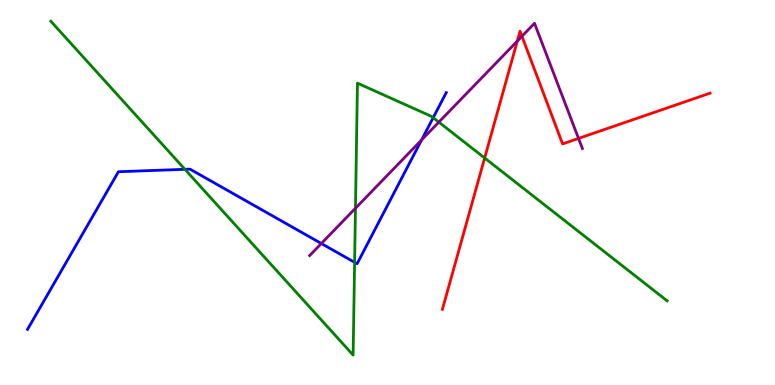[{'lines': ['blue', 'red'], 'intersections': []}, {'lines': ['green', 'red'], 'intersections': [{'x': 6.25, 'y': 5.9}]}, {'lines': ['purple', 'red'], 'intersections': [{'x': 6.67, 'y': 8.93}, {'x': 6.73, 'y': 9.06}, {'x': 7.46, 'y': 6.4}]}, {'lines': ['blue', 'green'], 'intersections': [{'x': 2.39, 'y': 5.6}, {'x': 4.58, 'y': 3.19}, {'x': 5.59, 'y': 6.94}]}, {'lines': ['blue', 'purple'], 'intersections': [{'x': 4.15, 'y': 3.68}, {'x': 5.44, 'y': 6.37}]}, {'lines': ['green', 'purple'], 'intersections': [{'x': 4.59, 'y': 4.59}, {'x': 5.66, 'y': 6.83}]}]